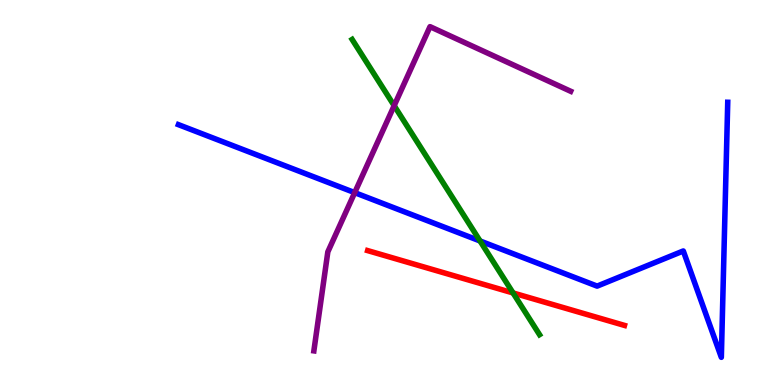[{'lines': ['blue', 'red'], 'intersections': []}, {'lines': ['green', 'red'], 'intersections': [{'x': 6.62, 'y': 2.39}]}, {'lines': ['purple', 'red'], 'intersections': []}, {'lines': ['blue', 'green'], 'intersections': [{'x': 6.19, 'y': 3.74}]}, {'lines': ['blue', 'purple'], 'intersections': [{'x': 4.58, 'y': 5.0}]}, {'lines': ['green', 'purple'], 'intersections': [{'x': 5.09, 'y': 7.26}]}]